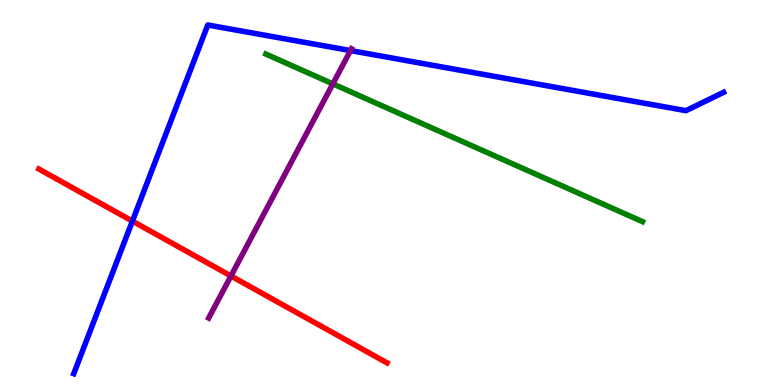[{'lines': ['blue', 'red'], 'intersections': [{'x': 1.71, 'y': 4.26}]}, {'lines': ['green', 'red'], 'intersections': []}, {'lines': ['purple', 'red'], 'intersections': [{'x': 2.98, 'y': 2.83}]}, {'lines': ['blue', 'green'], 'intersections': []}, {'lines': ['blue', 'purple'], 'intersections': [{'x': 4.52, 'y': 8.69}]}, {'lines': ['green', 'purple'], 'intersections': [{'x': 4.29, 'y': 7.82}]}]